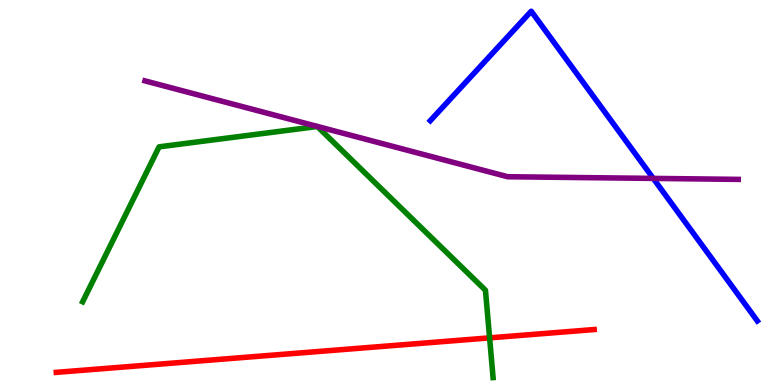[{'lines': ['blue', 'red'], 'intersections': []}, {'lines': ['green', 'red'], 'intersections': [{'x': 6.32, 'y': 1.22}]}, {'lines': ['purple', 'red'], 'intersections': []}, {'lines': ['blue', 'green'], 'intersections': []}, {'lines': ['blue', 'purple'], 'intersections': [{'x': 8.43, 'y': 5.37}]}, {'lines': ['green', 'purple'], 'intersections': []}]